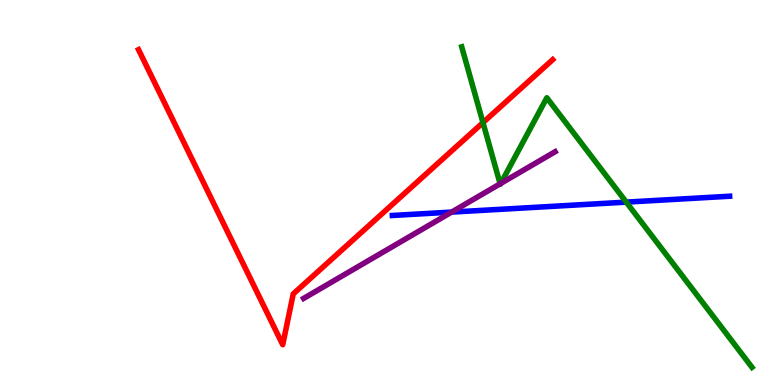[{'lines': ['blue', 'red'], 'intersections': []}, {'lines': ['green', 'red'], 'intersections': [{'x': 6.23, 'y': 6.82}]}, {'lines': ['purple', 'red'], 'intersections': []}, {'lines': ['blue', 'green'], 'intersections': [{'x': 8.08, 'y': 4.75}]}, {'lines': ['blue', 'purple'], 'intersections': [{'x': 5.83, 'y': 4.49}]}, {'lines': ['green', 'purple'], 'intersections': [{'x': 6.45, 'y': 5.23}, {'x': 6.46, 'y': 5.24}]}]